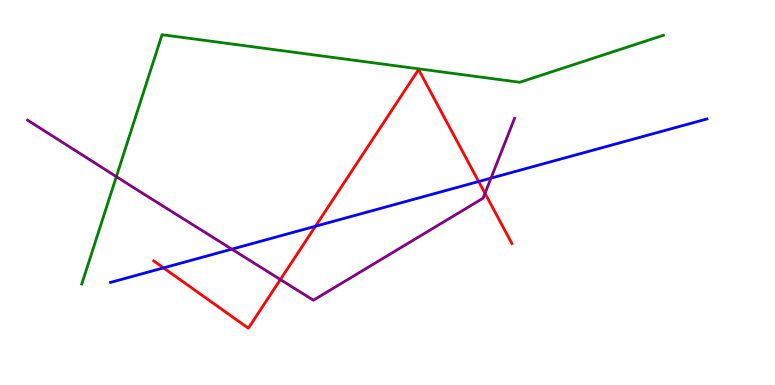[{'lines': ['blue', 'red'], 'intersections': [{'x': 2.11, 'y': 3.04}, {'x': 4.07, 'y': 4.12}, {'x': 6.18, 'y': 5.29}]}, {'lines': ['green', 'red'], 'intersections': []}, {'lines': ['purple', 'red'], 'intersections': [{'x': 3.62, 'y': 2.74}, {'x': 6.26, 'y': 4.98}]}, {'lines': ['blue', 'green'], 'intersections': []}, {'lines': ['blue', 'purple'], 'intersections': [{'x': 2.99, 'y': 3.53}, {'x': 6.34, 'y': 5.37}]}, {'lines': ['green', 'purple'], 'intersections': [{'x': 1.5, 'y': 5.41}]}]